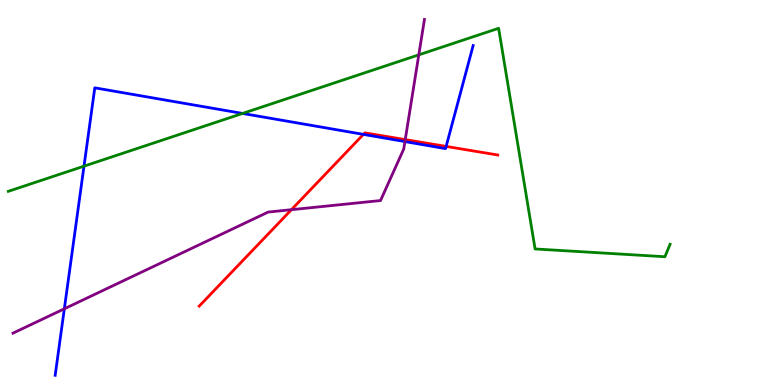[{'lines': ['blue', 'red'], 'intersections': [{'x': 4.69, 'y': 6.51}, {'x': 5.76, 'y': 6.2}]}, {'lines': ['green', 'red'], 'intersections': []}, {'lines': ['purple', 'red'], 'intersections': [{'x': 3.76, 'y': 4.55}, {'x': 5.23, 'y': 6.37}]}, {'lines': ['blue', 'green'], 'intersections': [{'x': 1.08, 'y': 5.68}, {'x': 3.13, 'y': 7.05}]}, {'lines': ['blue', 'purple'], 'intersections': [{'x': 0.83, 'y': 1.98}, {'x': 5.22, 'y': 6.32}]}, {'lines': ['green', 'purple'], 'intersections': [{'x': 5.4, 'y': 8.58}]}]